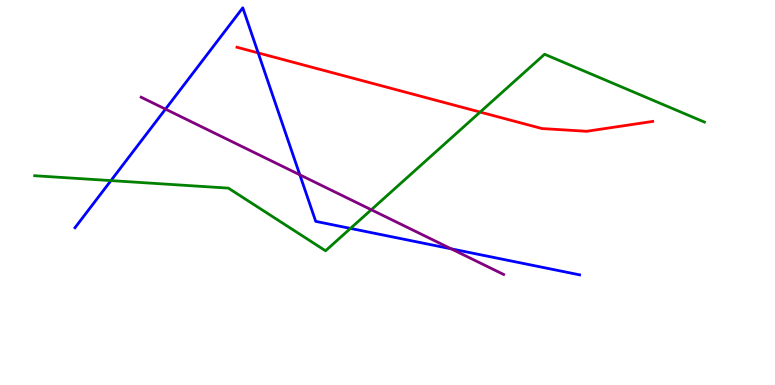[{'lines': ['blue', 'red'], 'intersections': [{'x': 3.33, 'y': 8.63}]}, {'lines': ['green', 'red'], 'intersections': [{'x': 6.2, 'y': 7.09}]}, {'lines': ['purple', 'red'], 'intersections': []}, {'lines': ['blue', 'green'], 'intersections': [{'x': 1.43, 'y': 5.31}, {'x': 4.52, 'y': 4.07}]}, {'lines': ['blue', 'purple'], 'intersections': [{'x': 2.14, 'y': 7.17}, {'x': 3.87, 'y': 5.46}, {'x': 5.82, 'y': 3.54}]}, {'lines': ['green', 'purple'], 'intersections': [{'x': 4.79, 'y': 4.55}]}]